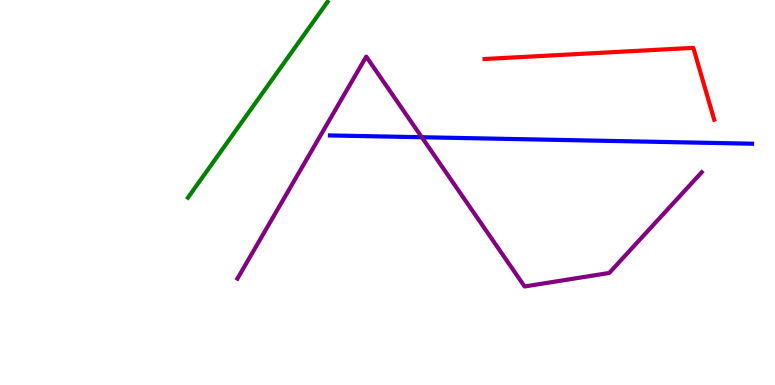[{'lines': ['blue', 'red'], 'intersections': []}, {'lines': ['green', 'red'], 'intersections': []}, {'lines': ['purple', 'red'], 'intersections': []}, {'lines': ['blue', 'green'], 'intersections': []}, {'lines': ['blue', 'purple'], 'intersections': [{'x': 5.44, 'y': 6.44}]}, {'lines': ['green', 'purple'], 'intersections': []}]